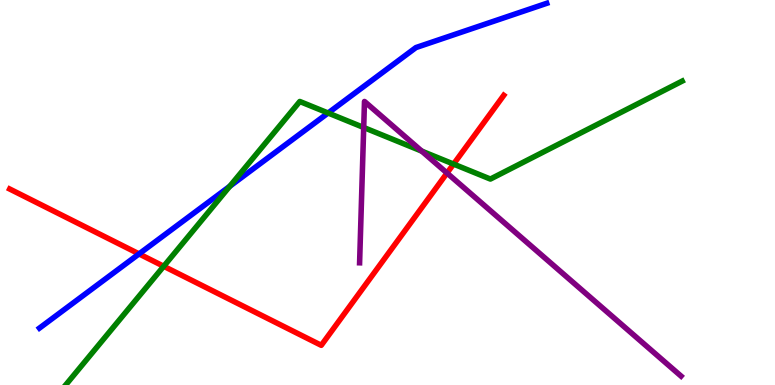[{'lines': ['blue', 'red'], 'intersections': [{'x': 1.79, 'y': 3.41}]}, {'lines': ['green', 'red'], 'intersections': [{'x': 2.11, 'y': 3.08}, {'x': 5.85, 'y': 5.74}]}, {'lines': ['purple', 'red'], 'intersections': [{'x': 5.77, 'y': 5.51}]}, {'lines': ['blue', 'green'], 'intersections': [{'x': 2.96, 'y': 5.16}, {'x': 4.23, 'y': 7.06}]}, {'lines': ['blue', 'purple'], 'intersections': []}, {'lines': ['green', 'purple'], 'intersections': [{'x': 4.69, 'y': 6.69}, {'x': 5.44, 'y': 6.07}]}]